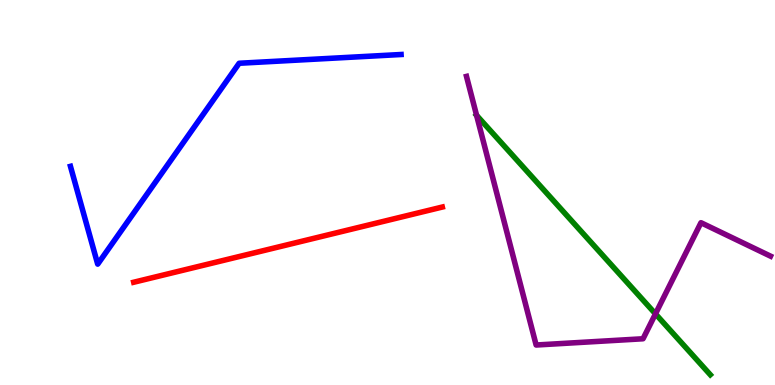[{'lines': ['blue', 'red'], 'intersections': []}, {'lines': ['green', 'red'], 'intersections': []}, {'lines': ['purple', 'red'], 'intersections': []}, {'lines': ['blue', 'green'], 'intersections': []}, {'lines': ['blue', 'purple'], 'intersections': []}, {'lines': ['green', 'purple'], 'intersections': [{'x': 6.15, 'y': 7.01}, {'x': 8.46, 'y': 1.85}]}]